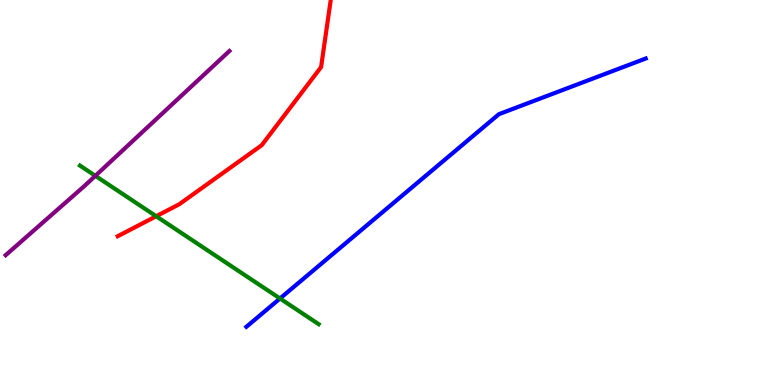[{'lines': ['blue', 'red'], 'intersections': []}, {'lines': ['green', 'red'], 'intersections': [{'x': 2.02, 'y': 4.38}]}, {'lines': ['purple', 'red'], 'intersections': []}, {'lines': ['blue', 'green'], 'intersections': [{'x': 3.61, 'y': 2.25}]}, {'lines': ['blue', 'purple'], 'intersections': []}, {'lines': ['green', 'purple'], 'intersections': [{'x': 1.23, 'y': 5.43}]}]